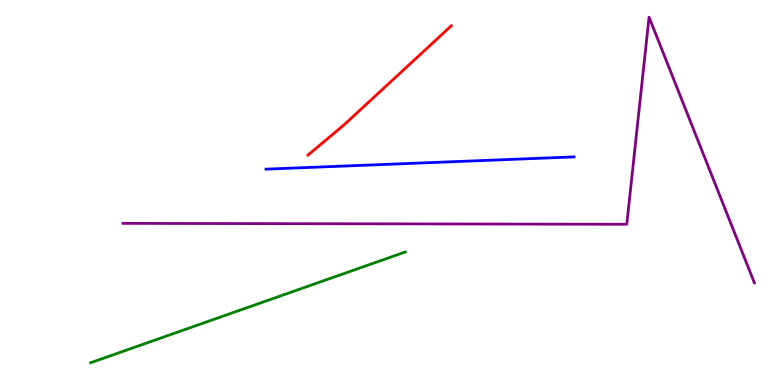[{'lines': ['blue', 'red'], 'intersections': []}, {'lines': ['green', 'red'], 'intersections': []}, {'lines': ['purple', 'red'], 'intersections': []}, {'lines': ['blue', 'green'], 'intersections': []}, {'lines': ['blue', 'purple'], 'intersections': []}, {'lines': ['green', 'purple'], 'intersections': []}]